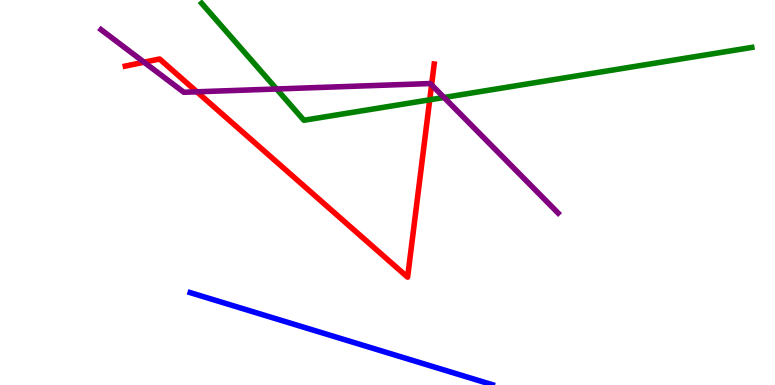[{'lines': ['blue', 'red'], 'intersections': []}, {'lines': ['green', 'red'], 'intersections': [{'x': 5.54, 'y': 7.41}]}, {'lines': ['purple', 'red'], 'intersections': [{'x': 1.86, 'y': 8.38}, {'x': 2.54, 'y': 7.62}, {'x': 5.57, 'y': 7.8}]}, {'lines': ['blue', 'green'], 'intersections': []}, {'lines': ['blue', 'purple'], 'intersections': []}, {'lines': ['green', 'purple'], 'intersections': [{'x': 3.57, 'y': 7.69}, {'x': 5.73, 'y': 7.47}]}]